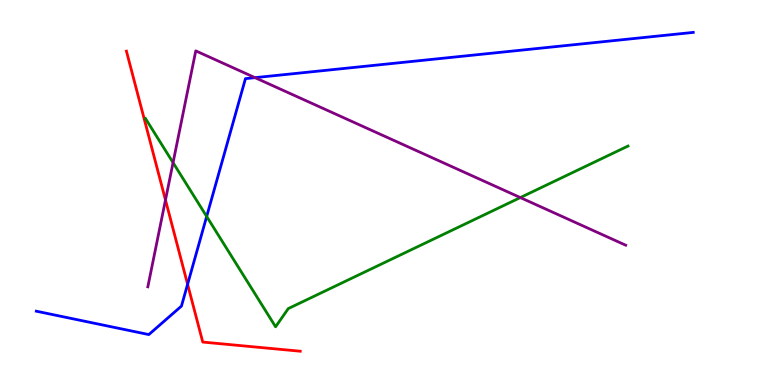[{'lines': ['blue', 'red'], 'intersections': [{'x': 2.42, 'y': 2.62}]}, {'lines': ['green', 'red'], 'intersections': []}, {'lines': ['purple', 'red'], 'intersections': [{'x': 2.14, 'y': 4.81}]}, {'lines': ['blue', 'green'], 'intersections': [{'x': 2.67, 'y': 4.38}]}, {'lines': ['blue', 'purple'], 'intersections': [{'x': 3.29, 'y': 7.98}]}, {'lines': ['green', 'purple'], 'intersections': [{'x': 2.23, 'y': 5.78}, {'x': 6.71, 'y': 4.87}]}]